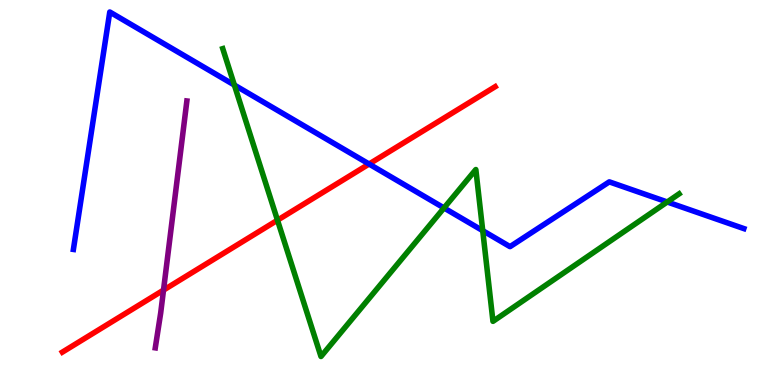[{'lines': ['blue', 'red'], 'intersections': [{'x': 4.76, 'y': 5.74}]}, {'lines': ['green', 'red'], 'intersections': [{'x': 3.58, 'y': 4.28}]}, {'lines': ['purple', 'red'], 'intersections': [{'x': 2.11, 'y': 2.46}]}, {'lines': ['blue', 'green'], 'intersections': [{'x': 3.02, 'y': 7.79}, {'x': 5.73, 'y': 4.6}, {'x': 6.23, 'y': 4.01}, {'x': 8.61, 'y': 4.75}]}, {'lines': ['blue', 'purple'], 'intersections': []}, {'lines': ['green', 'purple'], 'intersections': []}]